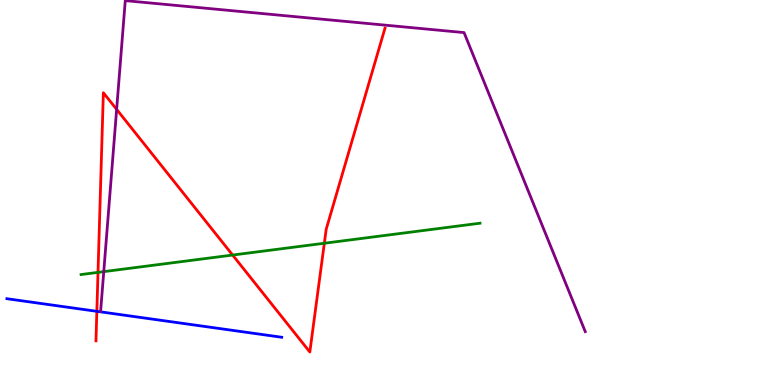[{'lines': ['blue', 'red'], 'intersections': [{'x': 1.25, 'y': 1.91}]}, {'lines': ['green', 'red'], 'intersections': [{'x': 1.26, 'y': 2.93}, {'x': 3.0, 'y': 3.38}, {'x': 4.19, 'y': 3.68}]}, {'lines': ['purple', 'red'], 'intersections': [{'x': 1.51, 'y': 7.16}]}, {'lines': ['blue', 'green'], 'intersections': []}, {'lines': ['blue', 'purple'], 'intersections': []}, {'lines': ['green', 'purple'], 'intersections': [{'x': 1.34, 'y': 2.94}]}]